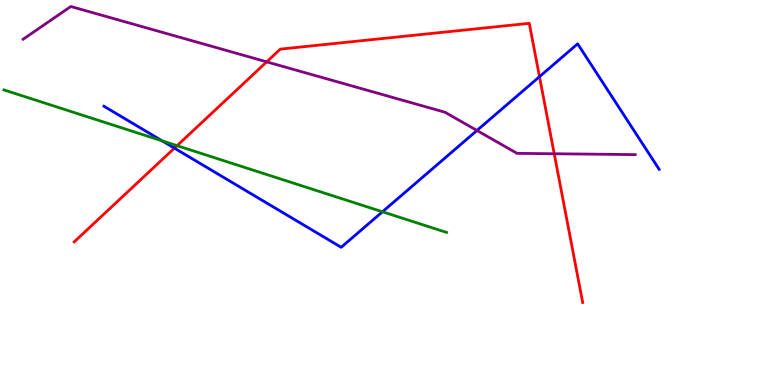[{'lines': ['blue', 'red'], 'intersections': [{'x': 2.25, 'y': 6.15}, {'x': 6.96, 'y': 8.01}]}, {'lines': ['green', 'red'], 'intersections': [{'x': 2.28, 'y': 6.22}]}, {'lines': ['purple', 'red'], 'intersections': [{'x': 3.44, 'y': 8.39}, {'x': 7.15, 'y': 6.01}]}, {'lines': ['blue', 'green'], 'intersections': [{'x': 2.09, 'y': 6.34}, {'x': 4.94, 'y': 4.5}]}, {'lines': ['blue', 'purple'], 'intersections': [{'x': 6.15, 'y': 6.61}]}, {'lines': ['green', 'purple'], 'intersections': []}]